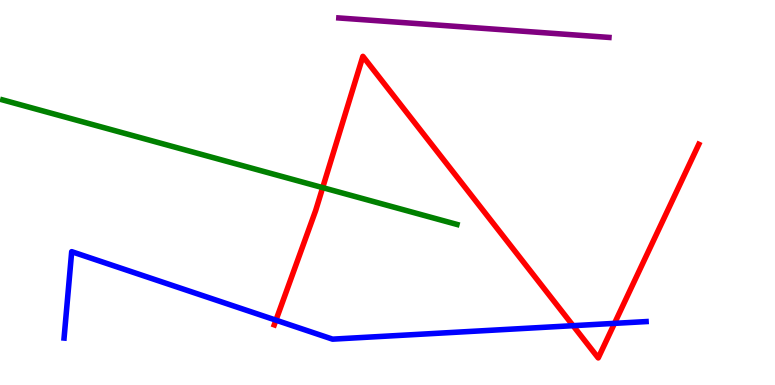[{'lines': ['blue', 'red'], 'intersections': [{'x': 3.56, 'y': 1.68}, {'x': 7.39, 'y': 1.54}, {'x': 7.93, 'y': 1.6}]}, {'lines': ['green', 'red'], 'intersections': [{'x': 4.16, 'y': 5.13}]}, {'lines': ['purple', 'red'], 'intersections': []}, {'lines': ['blue', 'green'], 'intersections': []}, {'lines': ['blue', 'purple'], 'intersections': []}, {'lines': ['green', 'purple'], 'intersections': []}]